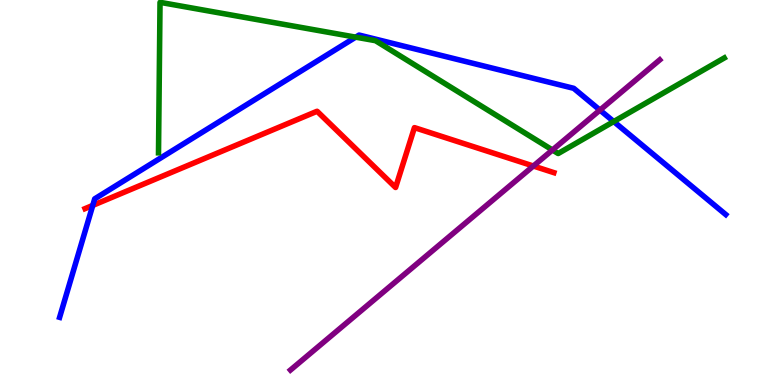[{'lines': ['blue', 'red'], 'intersections': [{'x': 1.2, 'y': 4.67}]}, {'lines': ['green', 'red'], 'intersections': []}, {'lines': ['purple', 'red'], 'intersections': [{'x': 6.88, 'y': 5.69}]}, {'lines': ['blue', 'green'], 'intersections': [{'x': 4.59, 'y': 9.03}, {'x': 7.92, 'y': 6.84}]}, {'lines': ['blue', 'purple'], 'intersections': [{'x': 7.74, 'y': 7.14}]}, {'lines': ['green', 'purple'], 'intersections': [{'x': 7.13, 'y': 6.1}]}]